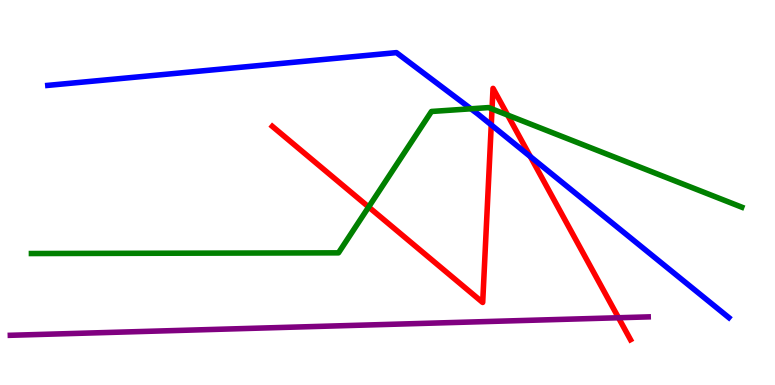[{'lines': ['blue', 'red'], 'intersections': [{'x': 6.34, 'y': 6.76}, {'x': 6.84, 'y': 5.93}]}, {'lines': ['green', 'red'], 'intersections': [{'x': 4.76, 'y': 4.62}, {'x': 6.35, 'y': 7.17}, {'x': 6.55, 'y': 7.01}]}, {'lines': ['purple', 'red'], 'intersections': [{'x': 7.98, 'y': 1.75}]}, {'lines': ['blue', 'green'], 'intersections': [{'x': 6.08, 'y': 7.17}]}, {'lines': ['blue', 'purple'], 'intersections': []}, {'lines': ['green', 'purple'], 'intersections': []}]